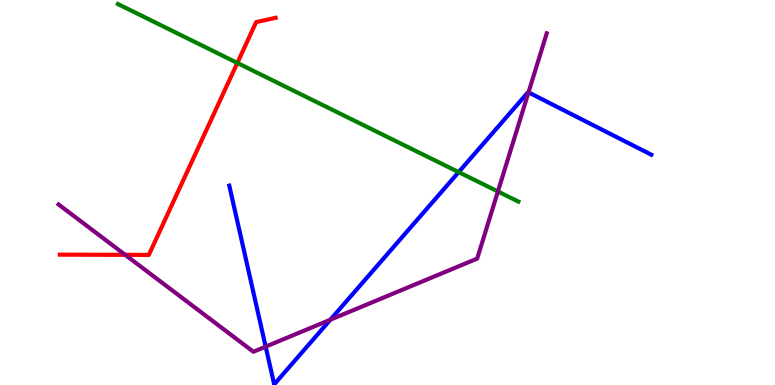[{'lines': ['blue', 'red'], 'intersections': []}, {'lines': ['green', 'red'], 'intersections': [{'x': 3.06, 'y': 8.37}]}, {'lines': ['purple', 'red'], 'intersections': [{'x': 1.62, 'y': 3.38}]}, {'lines': ['blue', 'green'], 'intersections': [{'x': 5.92, 'y': 5.53}]}, {'lines': ['blue', 'purple'], 'intersections': [{'x': 3.43, 'y': 0.996}, {'x': 4.26, 'y': 1.7}, {'x': 6.82, 'y': 7.6}]}, {'lines': ['green', 'purple'], 'intersections': [{'x': 6.42, 'y': 5.03}]}]